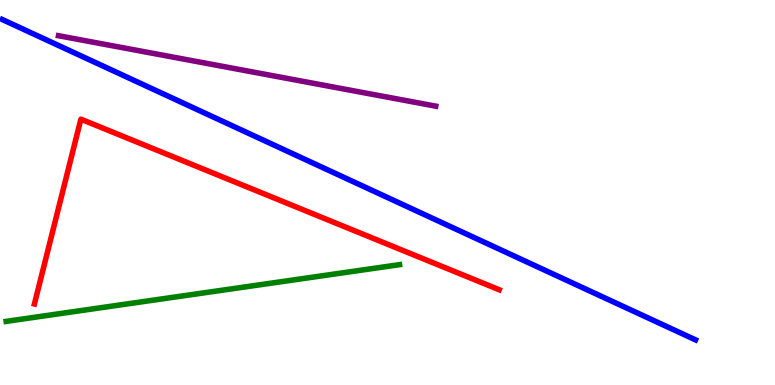[{'lines': ['blue', 'red'], 'intersections': []}, {'lines': ['green', 'red'], 'intersections': []}, {'lines': ['purple', 'red'], 'intersections': []}, {'lines': ['blue', 'green'], 'intersections': []}, {'lines': ['blue', 'purple'], 'intersections': []}, {'lines': ['green', 'purple'], 'intersections': []}]